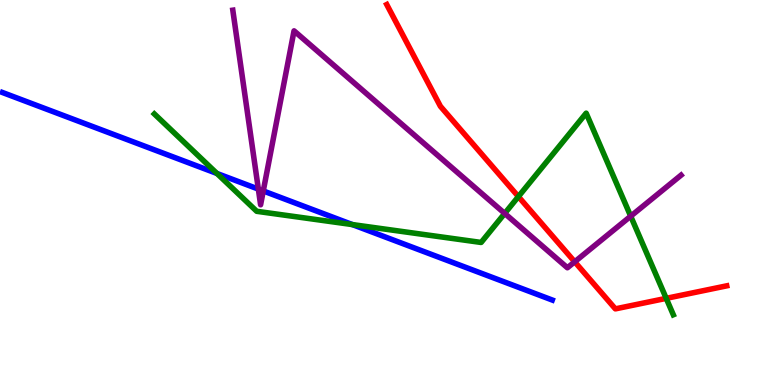[{'lines': ['blue', 'red'], 'intersections': []}, {'lines': ['green', 'red'], 'intersections': [{'x': 6.69, 'y': 4.89}, {'x': 8.6, 'y': 2.25}]}, {'lines': ['purple', 'red'], 'intersections': [{'x': 7.42, 'y': 3.2}]}, {'lines': ['blue', 'green'], 'intersections': [{'x': 2.8, 'y': 5.49}, {'x': 4.55, 'y': 4.17}]}, {'lines': ['blue', 'purple'], 'intersections': [{'x': 3.33, 'y': 5.09}, {'x': 3.4, 'y': 5.04}]}, {'lines': ['green', 'purple'], 'intersections': [{'x': 6.51, 'y': 4.46}, {'x': 8.14, 'y': 4.38}]}]